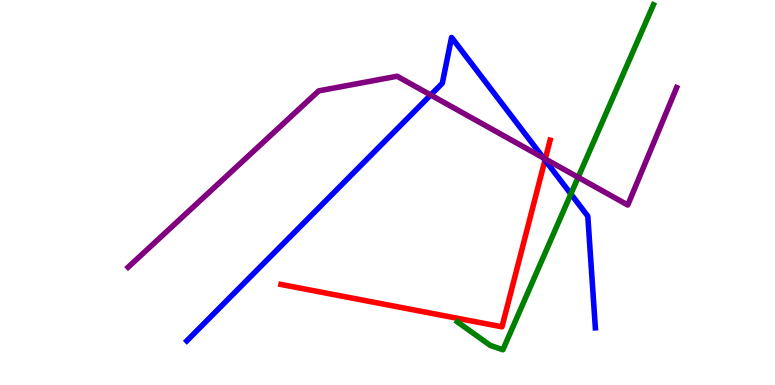[{'lines': ['blue', 'red'], 'intersections': [{'x': 7.03, 'y': 5.84}]}, {'lines': ['green', 'red'], 'intersections': []}, {'lines': ['purple', 'red'], 'intersections': [{'x': 7.04, 'y': 5.87}]}, {'lines': ['blue', 'green'], 'intersections': [{'x': 7.37, 'y': 4.96}]}, {'lines': ['blue', 'purple'], 'intersections': [{'x': 5.56, 'y': 7.53}, {'x': 7.01, 'y': 5.9}]}, {'lines': ['green', 'purple'], 'intersections': [{'x': 7.46, 'y': 5.39}]}]